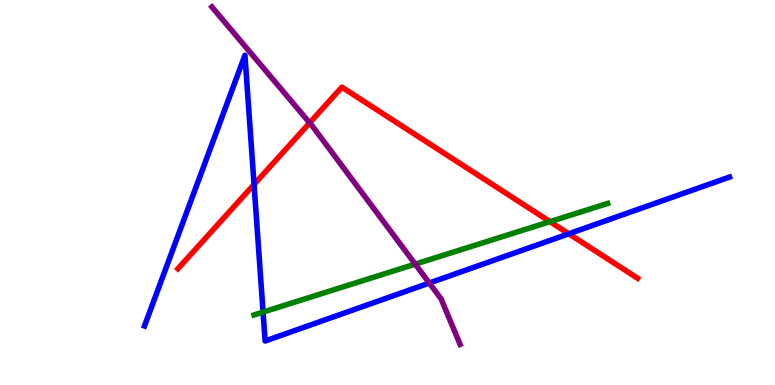[{'lines': ['blue', 'red'], 'intersections': [{'x': 3.28, 'y': 5.21}, {'x': 7.34, 'y': 3.93}]}, {'lines': ['green', 'red'], 'intersections': [{'x': 7.1, 'y': 4.24}]}, {'lines': ['purple', 'red'], 'intersections': [{'x': 4.0, 'y': 6.81}]}, {'lines': ['blue', 'green'], 'intersections': [{'x': 3.39, 'y': 1.89}]}, {'lines': ['blue', 'purple'], 'intersections': [{'x': 5.54, 'y': 2.65}]}, {'lines': ['green', 'purple'], 'intersections': [{'x': 5.36, 'y': 3.14}]}]